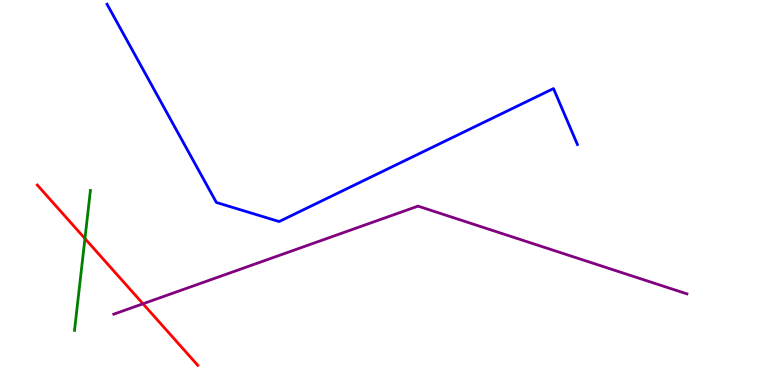[{'lines': ['blue', 'red'], 'intersections': []}, {'lines': ['green', 'red'], 'intersections': [{'x': 1.1, 'y': 3.8}]}, {'lines': ['purple', 'red'], 'intersections': [{'x': 1.85, 'y': 2.11}]}, {'lines': ['blue', 'green'], 'intersections': []}, {'lines': ['blue', 'purple'], 'intersections': []}, {'lines': ['green', 'purple'], 'intersections': []}]